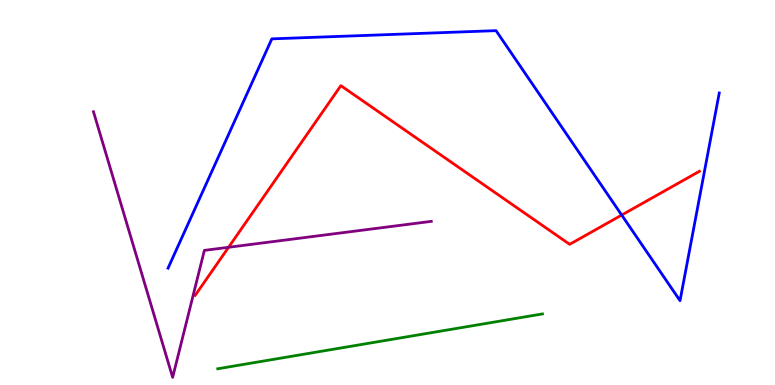[{'lines': ['blue', 'red'], 'intersections': [{'x': 8.02, 'y': 4.41}]}, {'lines': ['green', 'red'], 'intersections': []}, {'lines': ['purple', 'red'], 'intersections': [{'x': 2.95, 'y': 3.58}]}, {'lines': ['blue', 'green'], 'intersections': []}, {'lines': ['blue', 'purple'], 'intersections': []}, {'lines': ['green', 'purple'], 'intersections': []}]